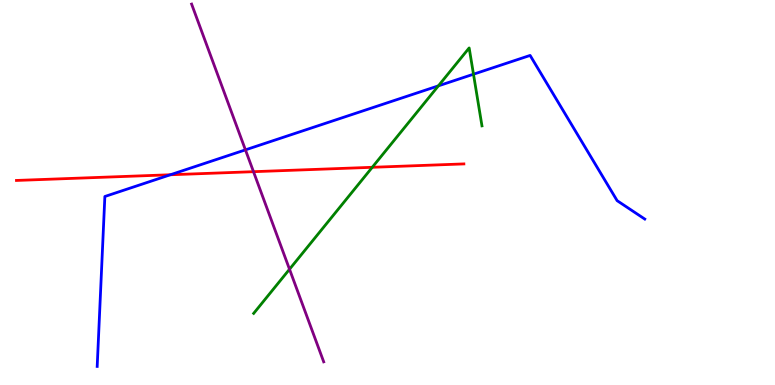[{'lines': ['blue', 'red'], 'intersections': [{'x': 2.2, 'y': 5.46}]}, {'lines': ['green', 'red'], 'intersections': [{'x': 4.8, 'y': 5.65}]}, {'lines': ['purple', 'red'], 'intersections': [{'x': 3.27, 'y': 5.54}]}, {'lines': ['blue', 'green'], 'intersections': [{'x': 5.66, 'y': 7.77}, {'x': 6.11, 'y': 8.07}]}, {'lines': ['blue', 'purple'], 'intersections': [{'x': 3.17, 'y': 6.11}]}, {'lines': ['green', 'purple'], 'intersections': [{'x': 3.74, 'y': 3.01}]}]